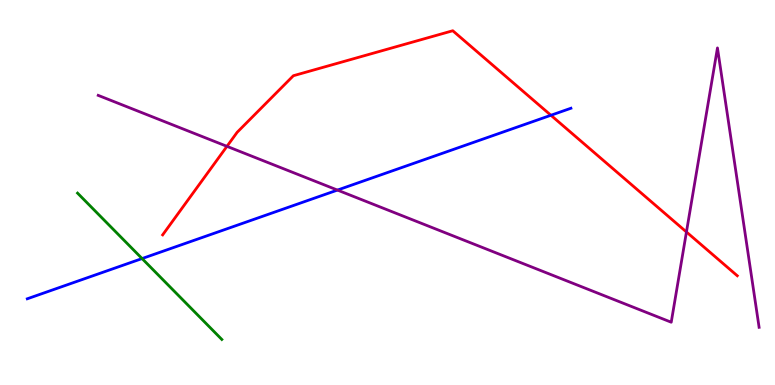[{'lines': ['blue', 'red'], 'intersections': [{'x': 7.11, 'y': 7.01}]}, {'lines': ['green', 'red'], 'intersections': []}, {'lines': ['purple', 'red'], 'intersections': [{'x': 2.93, 'y': 6.2}, {'x': 8.86, 'y': 3.97}]}, {'lines': ['blue', 'green'], 'intersections': [{'x': 1.83, 'y': 3.28}]}, {'lines': ['blue', 'purple'], 'intersections': [{'x': 4.35, 'y': 5.06}]}, {'lines': ['green', 'purple'], 'intersections': []}]